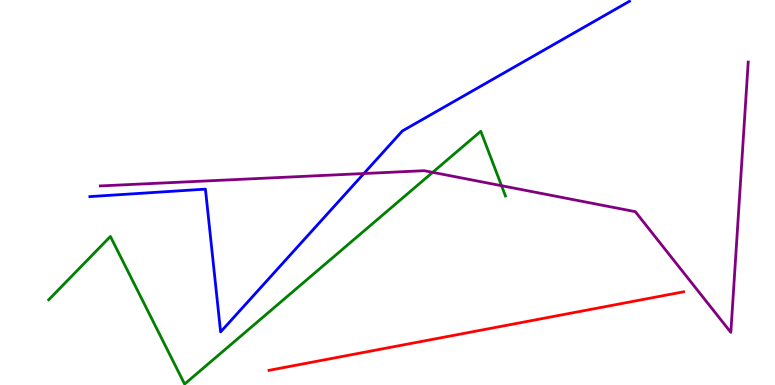[{'lines': ['blue', 'red'], 'intersections': []}, {'lines': ['green', 'red'], 'intersections': []}, {'lines': ['purple', 'red'], 'intersections': []}, {'lines': ['blue', 'green'], 'intersections': []}, {'lines': ['blue', 'purple'], 'intersections': [{'x': 4.7, 'y': 5.49}]}, {'lines': ['green', 'purple'], 'intersections': [{'x': 5.58, 'y': 5.52}, {'x': 6.47, 'y': 5.18}]}]